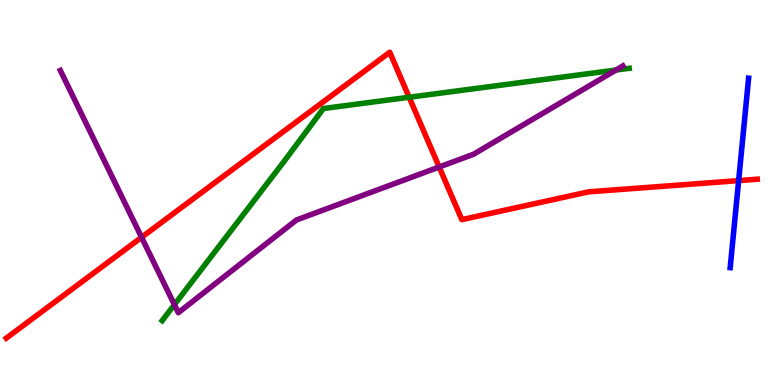[{'lines': ['blue', 'red'], 'intersections': [{'x': 9.53, 'y': 5.31}]}, {'lines': ['green', 'red'], 'intersections': [{'x': 5.28, 'y': 7.47}]}, {'lines': ['purple', 'red'], 'intersections': [{'x': 1.83, 'y': 3.84}, {'x': 5.67, 'y': 5.66}]}, {'lines': ['blue', 'green'], 'intersections': []}, {'lines': ['blue', 'purple'], 'intersections': []}, {'lines': ['green', 'purple'], 'intersections': [{'x': 2.25, 'y': 2.09}, {'x': 7.95, 'y': 8.18}]}]